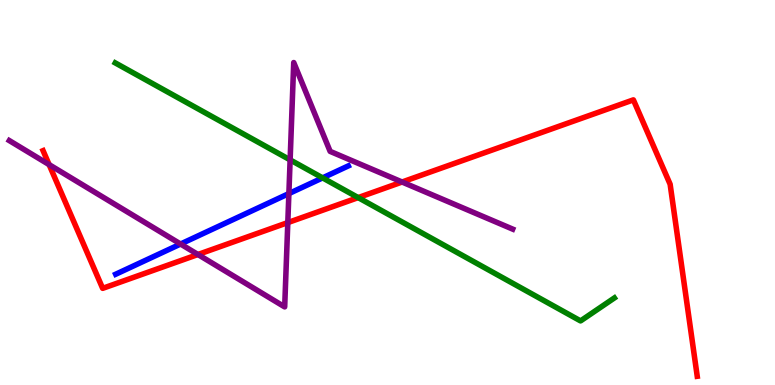[{'lines': ['blue', 'red'], 'intersections': []}, {'lines': ['green', 'red'], 'intersections': [{'x': 4.62, 'y': 4.87}]}, {'lines': ['purple', 'red'], 'intersections': [{'x': 0.634, 'y': 5.72}, {'x': 2.55, 'y': 3.39}, {'x': 3.71, 'y': 4.22}, {'x': 5.19, 'y': 5.27}]}, {'lines': ['blue', 'green'], 'intersections': [{'x': 4.16, 'y': 5.38}]}, {'lines': ['blue', 'purple'], 'intersections': [{'x': 2.33, 'y': 3.66}, {'x': 3.73, 'y': 4.97}]}, {'lines': ['green', 'purple'], 'intersections': [{'x': 3.74, 'y': 5.85}]}]